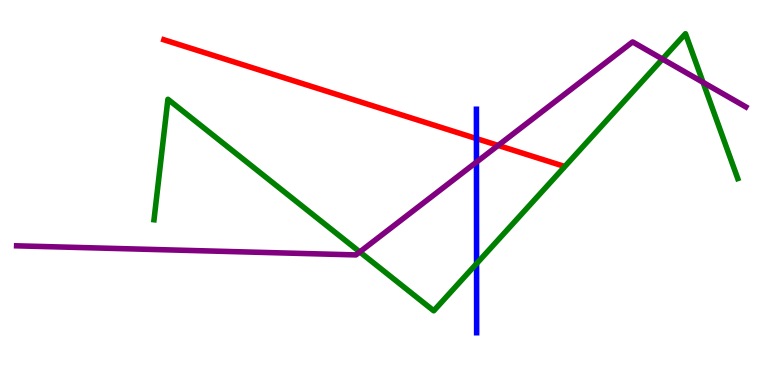[{'lines': ['blue', 'red'], 'intersections': [{'x': 6.15, 'y': 6.4}]}, {'lines': ['green', 'red'], 'intersections': []}, {'lines': ['purple', 'red'], 'intersections': [{'x': 6.43, 'y': 6.22}]}, {'lines': ['blue', 'green'], 'intersections': [{'x': 6.15, 'y': 3.15}]}, {'lines': ['blue', 'purple'], 'intersections': [{'x': 6.15, 'y': 5.79}]}, {'lines': ['green', 'purple'], 'intersections': [{'x': 4.64, 'y': 3.46}, {'x': 8.55, 'y': 8.47}, {'x': 9.07, 'y': 7.86}]}]